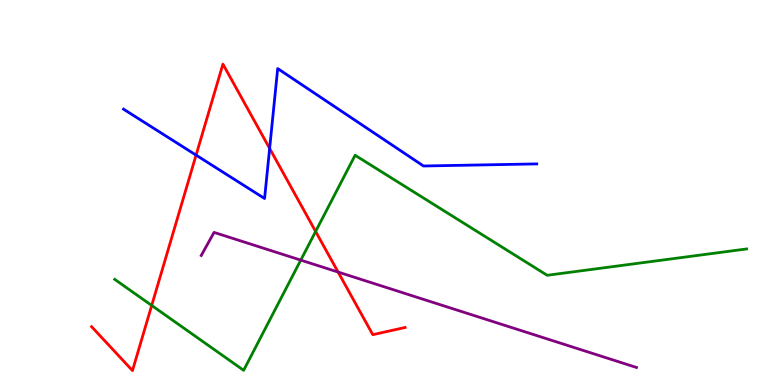[{'lines': ['blue', 'red'], 'intersections': [{'x': 2.53, 'y': 5.97}, {'x': 3.48, 'y': 6.14}]}, {'lines': ['green', 'red'], 'intersections': [{'x': 1.96, 'y': 2.07}, {'x': 4.07, 'y': 3.99}]}, {'lines': ['purple', 'red'], 'intersections': [{'x': 4.36, 'y': 2.93}]}, {'lines': ['blue', 'green'], 'intersections': []}, {'lines': ['blue', 'purple'], 'intersections': []}, {'lines': ['green', 'purple'], 'intersections': [{'x': 3.88, 'y': 3.24}]}]